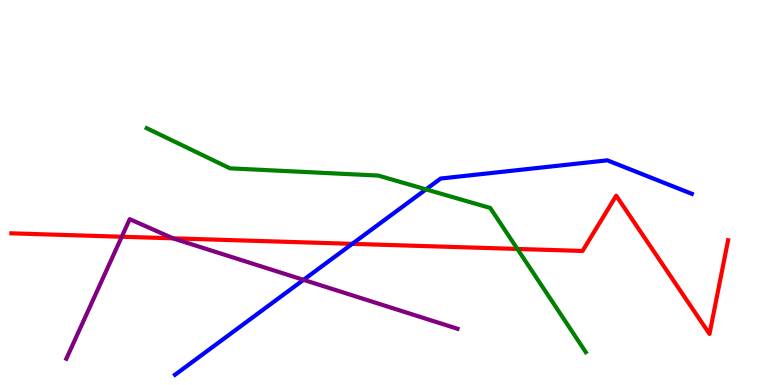[{'lines': ['blue', 'red'], 'intersections': [{'x': 4.55, 'y': 3.67}]}, {'lines': ['green', 'red'], 'intersections': [{'x': 6.68, 'y': 3.53}]}, {'lines': ['purple', 'red'], 'intersections': [{'x': 1.57, 'y': 3.85}, {'x': 2.23, 'y': 3.81}]}, {'lines': ['blue', 'green'], 'intersections': [{'x': 5.5, 'y': 5.08}]}, {'lines': ['blue', 'purple'], 'intersections': [{'x': 3.92, 'y': 2.73}]}, {'lines': ['green', 'purple'], 'intersections': []}]